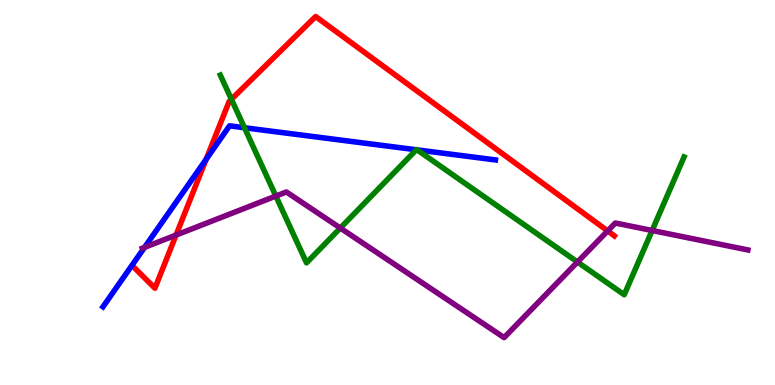[{'lines': ['blue', 'red'], 'intersections': [{'x': 2.66, 'y': 5.86}]}, {'lines': ['green', 'red'], 'intersections': [{'x': 2.99, 'y': 7.42}]}, {'lines': ['purple', 'red'], 'intersections': [{'x': 2.27, 'y': 3.89}, {'x': 7.84, 'y': 4.0}]}, {'lines': ['blue', 'green'], 'intersections': [{'x': 3.15, 'y': 6.68}, {'x': 5.37, 'y': 6.11}, {'x': 5.38, 'y': 6.11}]}, {'lines': ['blue', 'purple'], 'intersections': [{'x': 1.86, 'y': 3.57}]}, {'lines': ['green', 'purple'], 'intersections': [{'x': 3.56, 'y': 4.91}, {'x': 4.39, 'y': 4.08}, {'x': 7.45, 'y': 3.19}, {'x': 8.41, 'y': 4.01}]}]